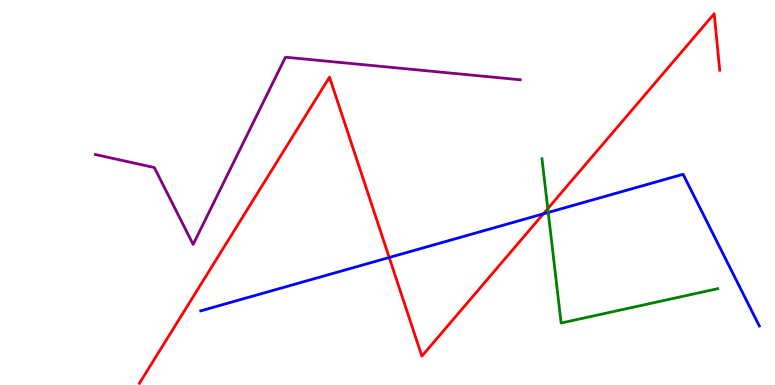[{'lines': ['blue', 'red'], 'intersections': [{'x': 5.02, 'y': 3.31}, {'x': 7.01, 'y': 4.45}]}, {'lines': ['green', 'red'], 'intersections': [{'x': 7.07, 'y': 4.58}]}, {'lines': ['purple', 'red'], 'intersections': []}, {'lines': ['blue', 'green'], 'intersections': [{'x': 7.07, 'y': 4.48}]}, {'lines': ['blue', 'purple'], 'intersections': []}, {'lines': ['green', 'purple'], 'intersections': []}]